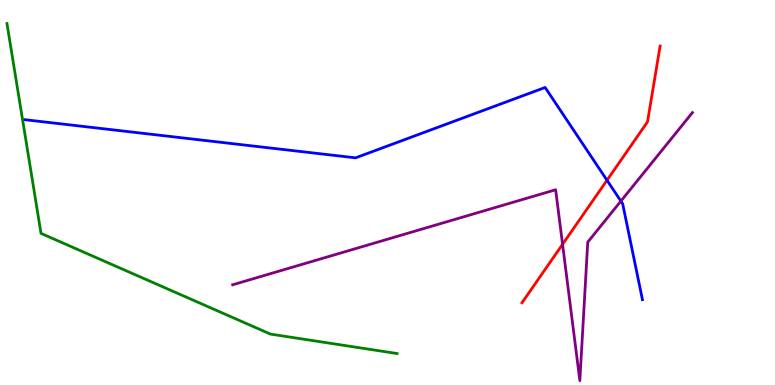[{'lines': ['blue', 'red'], 'intersections': [{'x': 7.83, 'y': 5.32}]}, {'lines': ['green', 'red'], 'intersections': []}, {'lines': ['purple', 'red'], 'intersections': [{'x': 7.26, 'y': 3.65}]}, {'lines': ['blue', 'green'], 'intersections': []}, {'lines': ['blue', 'purple'], 'intersections': [{'x': 8.01, 'y': 4.78}]}, {'lines': ['green', 'purple'], 'intersections': []}]